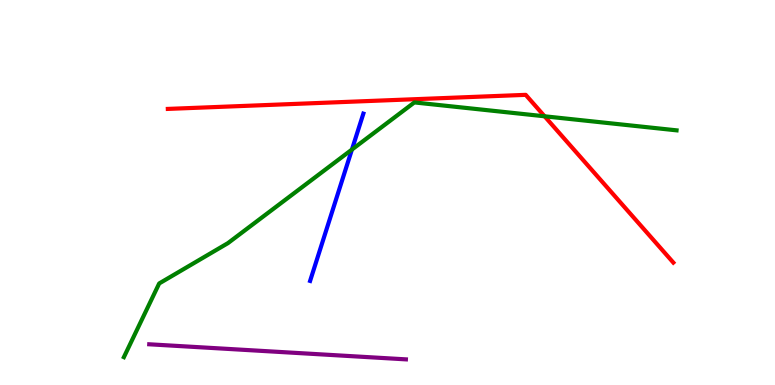[{'lines': ['blue', 'red'], 'intersections': []}, {'lines': ['green', 'red'], 'intersections': [{'x': 7.03, 'y': 6.98}]}, {'lines': ['purple', 'red'], 'intersections': []}, {'lines': ['blue', 'green'], 'intersections': [{'x': 4.54, 'y': 6.12}]}, {'lines': ['blue', 'purple'], 'intersections': []}, {'lines': ['green', 'purple'], 'intersections': []}]